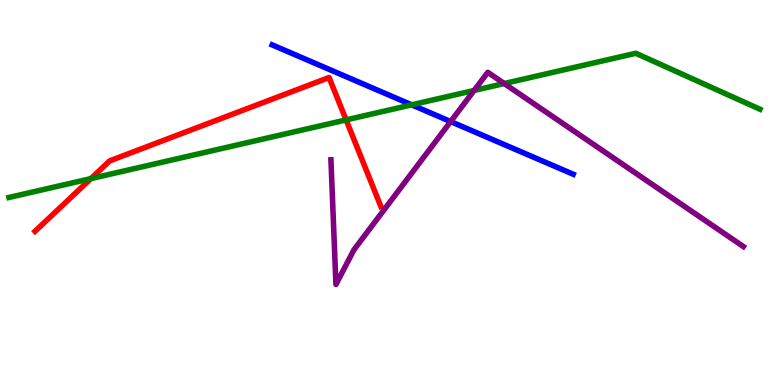[{'lines': ['blue', 'red'], 'intersections': []}, {'lines': ['green', 'red'], 'intersections': [{'x': 1.17, 'y': 5.36}, {'x': 4.47, 'y': 6.89}]}, {'lines': ['purple', 'red'], 'intersections': []}, {'lines': ['blue', 'green'], 'intersections': [{'x': 5.31, 'y': 7.28}]}, {'lines': ['blue', 'purple'], 'intersections': [{'x': 5.81, 'y': 6.84}]}, {'lines': ['green', 'purple'], 'intersections': [{'x': 6.12, 'y': 7.65}, {'x': 6.51, 'y': 7.83}]}]